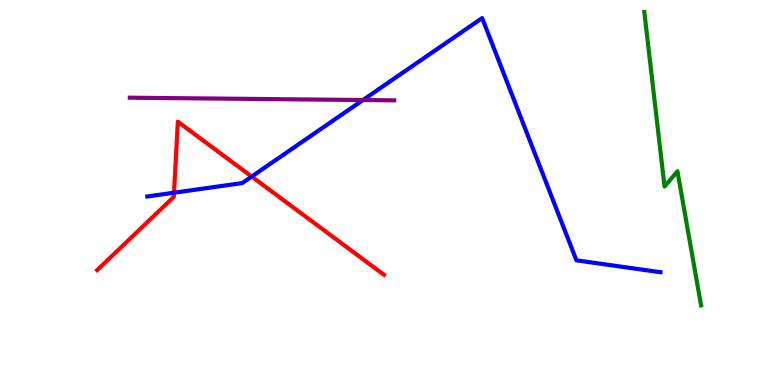[{'lines': ['blue', 'red'], 'intersections': [{'x': 2.25, 'y': 4.99}, {'x': 3.25, 'y': 5.41}]}, {'lines': ['green', 'red'], 'intersections': []}, {'lines': ['purple', 'red'], 'intersections': []}, {'lines': ['blue', 'green'], 'intersections': []}, {'lines': ['blue', 'purple'], 'intersections': [{'x': 4.68, 'y': 7.4}]}, {'lines': ['green', 'purple'], 'intersections': []}]